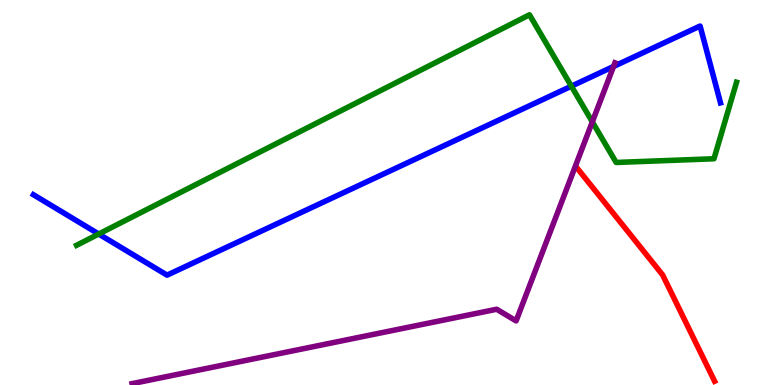[{'lines': ['blue', 'red'], 'intersections': []}, {'lines': ['green', 'red'], 'intersections': []}, {'lines': ['purple', 'red'], 'intersections': []}, {'lines': ['blue', 'green'], 'intersections': [{'x': 1.27, 'y': 3.92}, {'x': 7.37, 'y': 7.76}]}, {'lines': ['blue', 'purple'], 'intersections': [{'x': 7.92, 'y': 8.27}]}, {'lines': ['green', 'purple'], 'intersections': [{'x': 7.64, 'y': 6.83}]}]